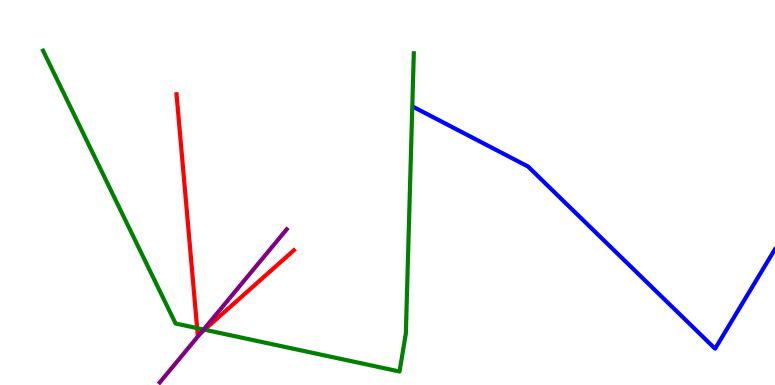[{'lines': ['blue', 'red'], 'intersections': []}, {'lines': ['green', 'red'], 'intersections': [{'x': 2.54, 'y': 1.48}, {'x': 2.64, 'y': 1.44}]}, {'lines': ['purple', 'red'], 'intersections': [{'x': 2.59, 'y': 1.35}]}, {'lines': ['blue', 'green'], 'intersections': []}, {'lines': ['blue', 'purple'], 'intersections': []}, {'lines': ['green', 'purple'], 'intersections': [{'x': 2.63, 'y': 1.44}]}]